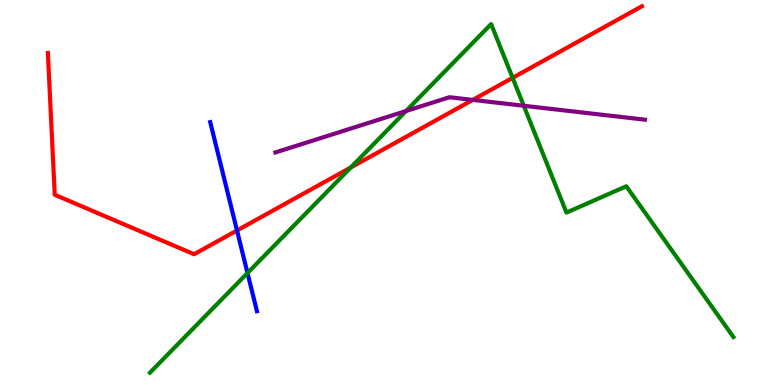[{'lines': ['blue', 'red'], 'intersections': [{'x': 3.06, 'y': 4.01}]}, {'lines': ['green', 'red'], 'intersections': [{'x': 4.53, 'y': 5.65}, {'x': 6.61, 'y': 7.98}]}, {'lines': ['purple', 'red'], 'intersections': [{'x': 6.1, 'y': 7.41}]}, {'lines': ['blue', 'green'], 'intersections': [{'x': 3.19, 'y': 2.91}]}, {'lines': ['blue', 'purple'], 'intersections': []}, {'lines': ['green', 'purple'], 'intersections': [{'x': 5.24, 'y': 7.12}, {'x': 6.76, 'y': 7.25}]}]